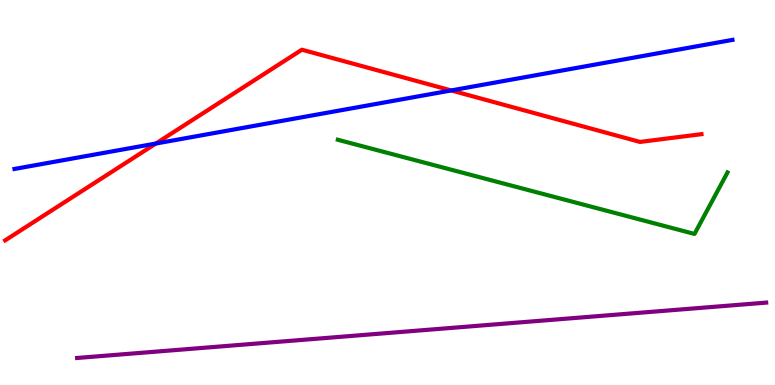[{'lines': ['blue', 'red'], 'intersections': [{'x': 2.01, 'y': 6.27}, {'x': 5.82, 'y': 7.65}]}, {'lines': ['green', 'red'], 'intersections': []}, {'lines': ['purple', 'red'], 'intersections': []}, {'lines': ['blue', 'green'], 'intersections': []}, {'lines': ['blue', 'purple'], 'intersections': []}, {'lines': ['green', 'purple'], 'intersections': []}]